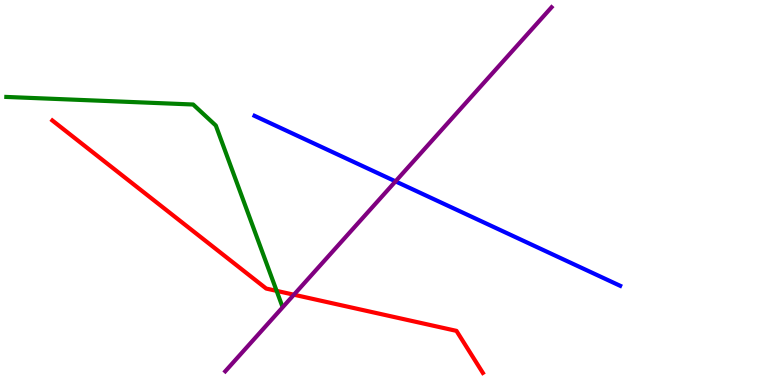[{'lines': ['blue', 'red'], 'intersections': []}, {'lines': ['green', 'red'], 'intersections': [{'x': 3.57, 'y': 2.44}]}, {'lines': ['purple', 'red'], 'intersections': [{'x': 3.79, 'y': 2.35}]}, {'lines': ['blue', 'green'], 'intersections': []}, {'lines': ['blue', 'purple'], 'intersections': [{'x': 5.1, 'y': 5.29}]}, {'lines': ['green', 'purple'], 'intersections': []}]